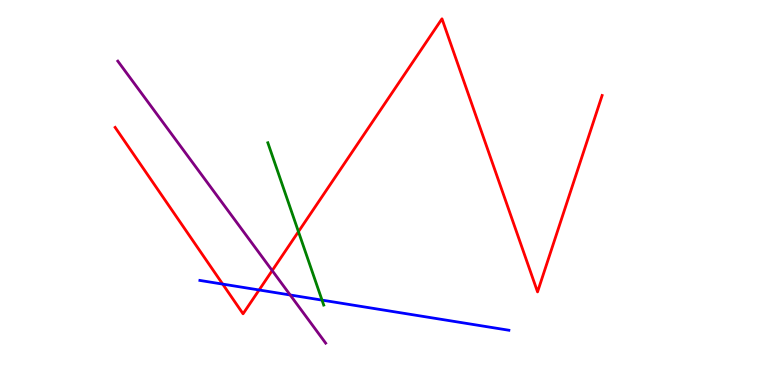[{'lines': ['blue', 'red'], 'intersections': [{'x': 2.87, 'y': 2.62}, {'x': 3.34, 'y': 2.47}]}, {'lines': ['green', 'red'], 'intersections': [{'x': 3.85, 'y': 3.98}]}, {'lines': ['purple', 'red'], 'intersections': [{'x': 3.51, 'y': 2.97}]}, {'lines': ['blue', 'green'], 'intersections': [{'x': 4.15, 'y': 2.2}]}, {'lines': ['blue', 'purple'], 'intersections': [{'x': 3.74, 'y': 2.34}]}, {'lines': ['green', 'purple'], 'intersections': []}]